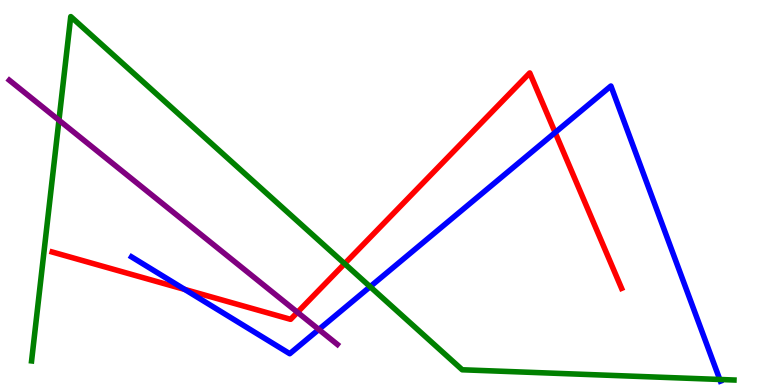[{'lines': ['blue', 'red'], 'intersections': [{'x': 2.38, 'y': 2.48}, {'x': 7.16, 'y': 6.56}]}, {'lines': ['green', 'red'], 'intersections': [{'x': 4.45, 'y': 3.15}]}, {'lines': ['purple', 'red'], 'intersections': [{'x': 3.84, 'y': 1.89}]}, {'lines': ['blue', 'green'], 'intersections': [{'x': 4.78, 'y': 2.55}, {'x': 9.29, 'y': 0.144}]}, {'lines': ['blue', 'purple'], 'intersections': [{'x': 4.11, 'y': 1.44}]}, {'lines': ['green', 'purple'], 'intersections': [{'x': 0.761, 'y': 6.88}]}]